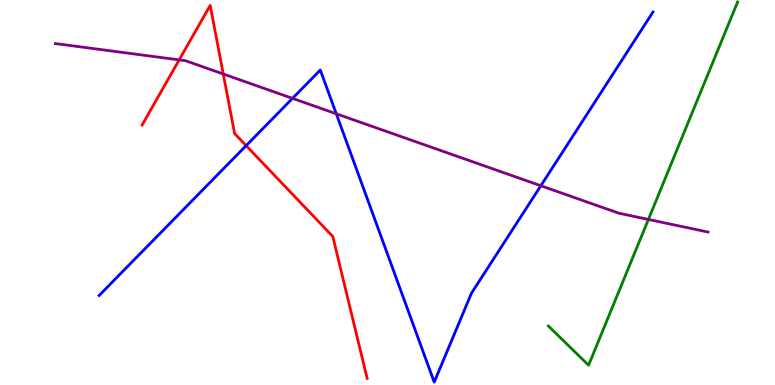[{'lines': ['blue', 'red'], 'intersections': [{'x': 3.18, 'y': 6.22}]}, {'lines': ['green', 'red'], 'intersections': []}, {'lines': ['purple', 'red'], 'intersections': [{'x': 2.31, 'y': 8.44}, {'x': 2.88, 'y': 8.08}]}, {'lines': ['blue', 'green'], 'intersections': []}, {'lines': ['blue', 'purple'], 'intersections': [{'x': 3.77, 'y': 7.44}, {'x': 4.34, 'y': 7.04}, {'x': 6.98, 'y': 5.18}]}, {'lines': ['green', 'purple'], 'intersections': [{'x': 8.37, 'y': 4.3}]}]